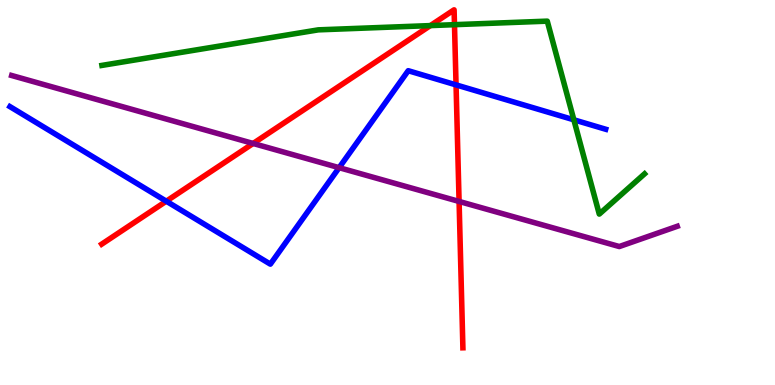[{'lines': ['blue', 'red'], 'intersections': [{'x': 2.15, 'y': 4.77}, {'x': 5.88, 'y': 7.8}]}, {'lines': ['green', 'red'], 'intersections': [{'x': 5.55, 'y': 9.34}, {'x': 5.86, 'y': 9.36}]}, {'lines': ['purple', 'red'], 'intersections': [{'x': 3.27, 'y': 6.27}, {'x': 5.92, 'y': 4.77}]}, {'lines': ['blue', 'green'], 'intersections': [{'x': 7.4, 'y': 6.89}]}, {'lines': ['blue', 'purple'], 'intersections': [{'x': 4.38, 'y': 5.64}]}, {'lines': ['green', 'purple'], 'intersections': []}]